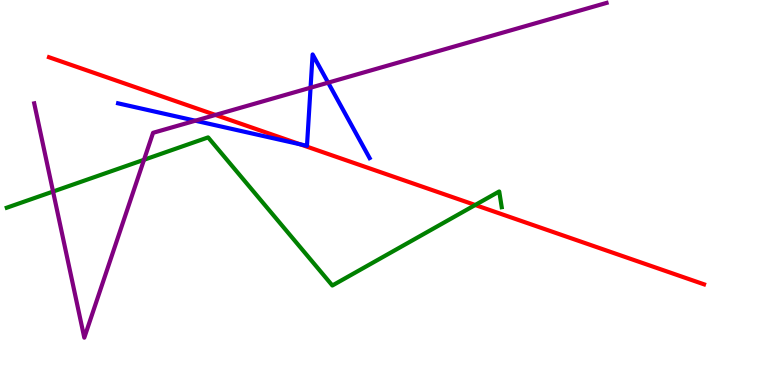[{'lines': ['blue', 'red'], 'intersections': [{'x': 3.87, 'y': 6.25}]}, {'lines': ['green', 'red'], 'intersections': [{'x': 6.13, 'y': 4.68}]}, {'lines': ['purple', 'red'], 'intersections': [{'x': 2.78, 'y': 7.01}]}, {'lines': ['blue', 'green'], 'intersections': []}, {'lines': ['blue', 'purple'], 'intersections': [{'x': 2.52, 'y': 6.86}, {'x': 4.01, 'y': 7.72}, {'x': 4.23, 'y': 7.85}]}, {'lines': ['green', 'purple'], 'intersections': [{'x': 0.685, 'y': 5.02}, {'x': 1.86, 'y': 5.85}]}]